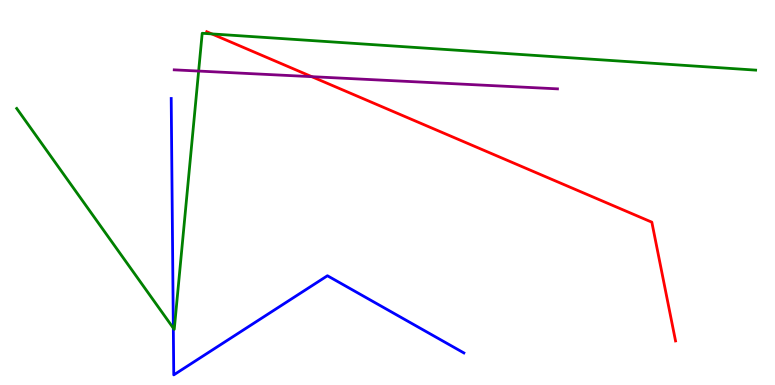[{'lines': ['blue', 'red'], 'intersections': []}, {'lines': ['green', 'red'], 'intersections': [{'x': 2.73, 'y': 9.12}]}, {'lines': ['purple', 'red'], 'intersections': [{'x': 4.02, 'y': 8.01}]}, {'lines': ['blue', 'green'], 'intersections': [{'x': 2.24, 'y': 1.48}]}, {'lines': ['blue', 'purple'], 'intersections': []}, {'lines': ['green', 'purple'], 'intersections': [{'x': 2.56, 'y': 8.15}]}]